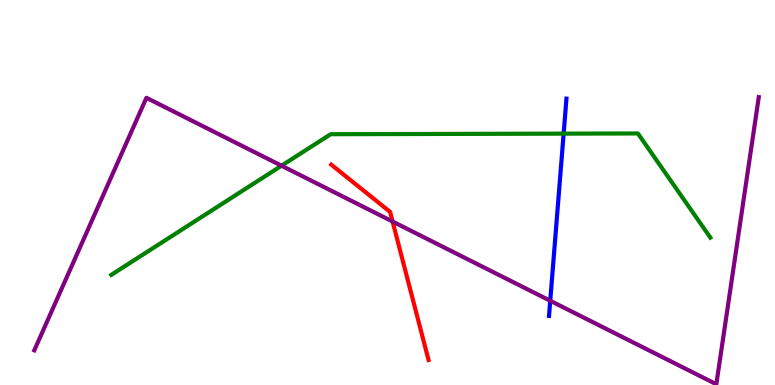[{'lines': ['blue', 'red'], 'intersections': []}, {'lines': ['green', 'red'], 'intersections': []}, {'lines': ['purple', 'red'], 'intersections': [{'x': 5.07, 'y': 4.25}]}, {'lines': ['blue', 'green'], 'intersections': [{'x': 7.27, 'y': 6.53}]}, {'lines': ['blue', 'purple'], 'intersections': [{'x': 7.1, 'y': 2.19}]}, {'lines': ['green', 'purple'], 'intersections': [{'x': 3.63, 'y': 5.7}]}]